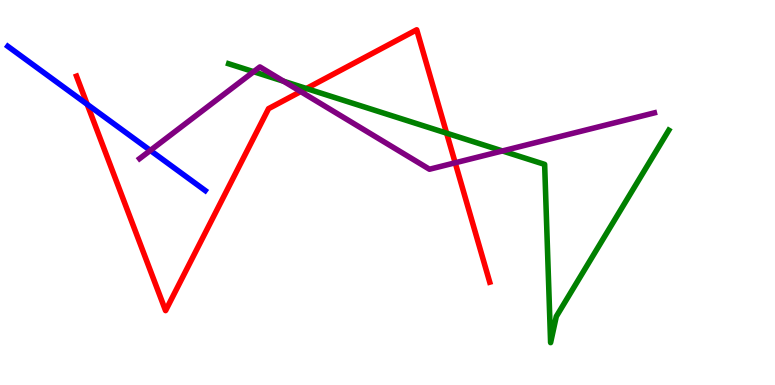[{'lines': ['blue', 'red'], 'intersections': [{'x': 1.13, 'y': 7.29}]}, {'lines': ['green', 'red'], 'intersections': [{'x': 3.95, 'y': 7.7}, {'x': 5.76, 'y': 6.54}]}, {'lines': ['purple', 'red'], 'intersections': [{'x': 3.88, 'y': 7.62}, {'x': 5.87, 'y': 5.77}]}, {'lines': ['blue', 'green'], 'intersections': []}, {'lines': ['blue', 'purple'], 'intersections': [{'x': 1.94, 'y': 6.09}]}, {'lines': ['green', 'purple'], 'intersections': [{'x': 3.27, 'y': 8.14}, {'x': 3.66, 'y': 7.89}, {'x': 6.48, 'y': 6.08}]}]